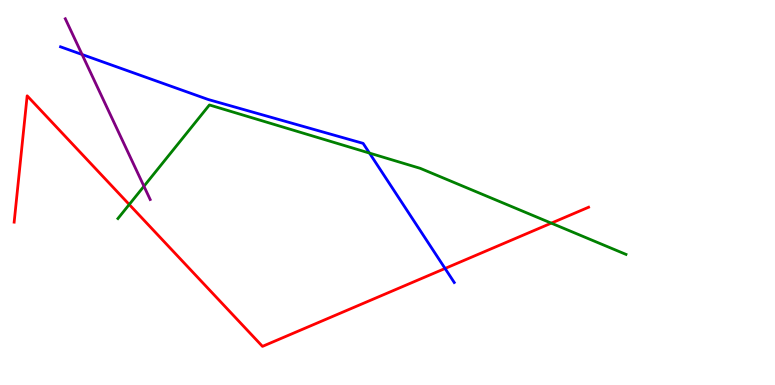[{'lines': ['blue', 'red'], 'intersections': [{'x': 5.74, 'y': 3.03}]}, {'lines': ['green', 'red'], 'intersections': [{'x': 1.67, 'y': 4.69}, {'x': 7.11, 'y': 4.2}]}, {'lines': ['purple', 'red'], 'intersections': []}, {'lines': ['blue', 'green'], 'intersections': [{'x': 4.77, 'y': 6.02}]}, {'lines': ['blue', 'purple'], 'intersections': [{'x': 1.06, 'y': 8.58}]}, {'lines': ['green', 'purple'], 'intersections': [{'x': 1.86, 'y': 5.16}]}]